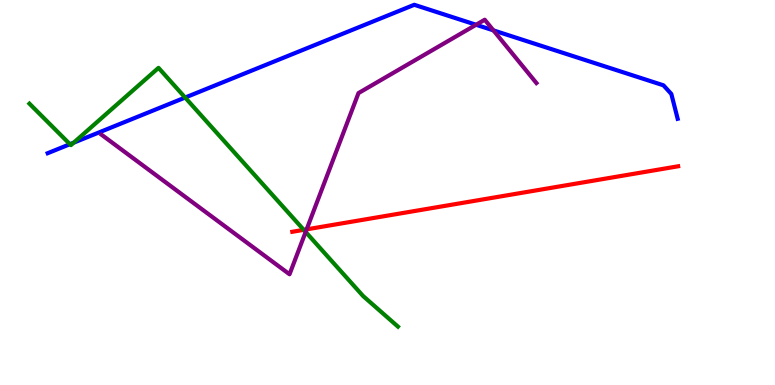[{'lines': ['blue', 'red'], 'intersections': []}, {'lines': ['green', 'red'], 'intersections': [{'x': 3.92, 'y': 4.03}]}, {'lines': ['purple', 'red'], 'intersections': [{'x': 3.96, 'y': 4.04}]}, {'lines': ['blue', 'green'], 'intersections': [{'x': 0.903, 'y': 6.25}, {'x': 0.95, 'y': 6.29}, {'x': 2.39, 'y': 7.47}]}, {'lines': ['blue', 'purple'], 'intersections': [{'x': 6.14, 'y': 9.36}, {'x': 6.37, 'y': 9.21}]}, {'lines': ['green', 'purple'], 'intersections': [{'x': 3.94, 'y': 3.98}]}]